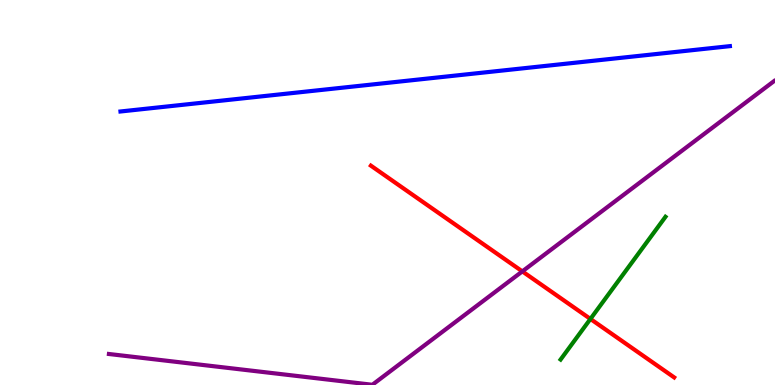[{'lines': ['blue', 'red'], 'intersections': []}, {'lines': ['green', 'red'], 'intersections': [{'x': 7.62, 'y': 1.72}]}, {'lines': ['purple', 'red'], 'intersections': [{'x': 6.74, 'y': 2.95}]}, {'lines': ['blue', 'green'], 'intersections': []}, {'lines': ['blue', 'purple'], 'intersections': []}, {'lines': ['green', 'purple'], 'intersections': []}]